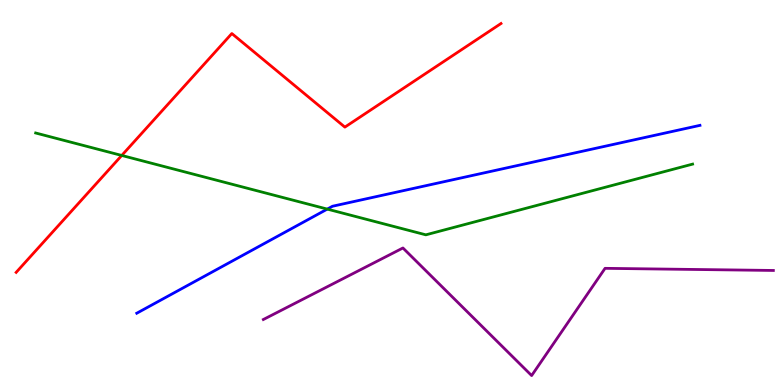[{'lines': ['blue', 'red'], 'intersections': []}, {'lines': ['green', 'red'], 'intersections': [{'x': 1.57, 'y': 5.96}]}, {'lines': ['purple', 'red'], 'intersections': []}, {'lines': ['blue', 'green'], 'intersections': [{'x': 4.22, 'y': 4.57}]}, {'lines': ['blue', 'purple'], 'intersections': []}, {'lines': ['green', 'purple'], 'intersections': []}]